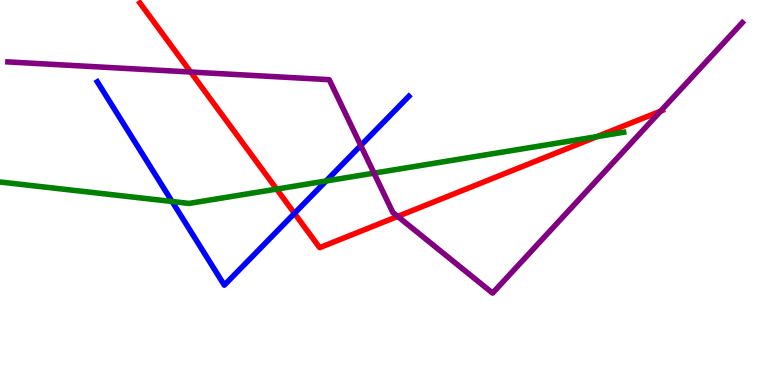[{'lines': ['blue', 'red'], 'intersections': [{'x': 3.8, 'y': 4.46}]}, {'lines': ['green', 'red'], 'intersections': [{'x': 3.57, 'y': 5.09}, {'x': 7.7, 'y': 6.45}]}, {'lines': ['purple', 'red'], 'intersections': [{'x': 2.46, 'y': 8.13}, {'x': 5.13, 'y': 4.38}, {'x': 8.52, 'y': 7.11}]}, {'lines': ['blue', 'green'], 'intersections': [{'x': 2.22, 'y': 4.77}, {'x': 4.21, 'y': 5.3}]}, {'lines': ['blue', 'purple'], 'intersections': [{'x': 4.66, 'y': 6.22}]}, {'lines': ['green', 'purple'], 'intersections': [{'x': 4.83, 'y': 5.5}]}]